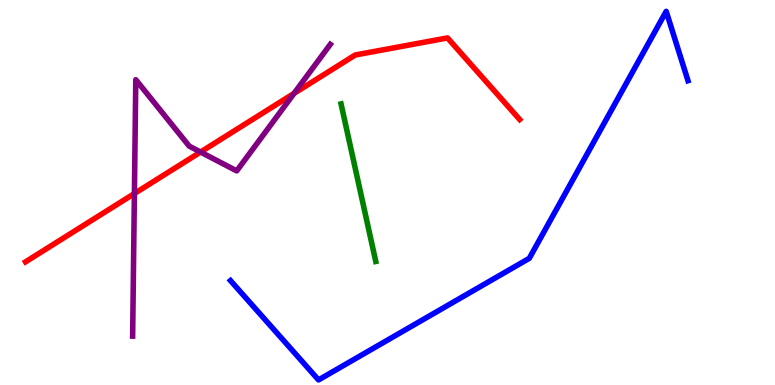[{'lines': ['blue', 'red'], 'intersections': []}, {'lines': ['green', 'red'], 'intersections': []}, {'lines': ['purple', 'red'], 'intersections': [{'x': 1.73, 'y': 4.97}, {'x': 2.59, 'y': 6.05}, {'x': 3.79, 'y': 7.57}]}, {'lines': ['blue', 'green'], 'intersections': []}, {'lines': ['blue', 'purple'], 'intersections': []}, {'lines': ['green', 'purple'], 'intersections': []}]